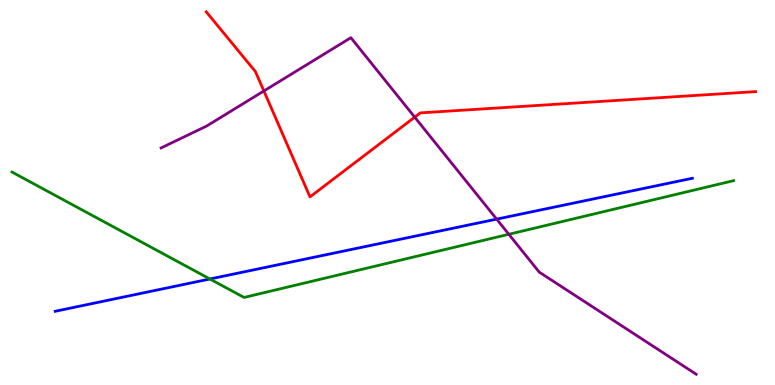[{'lines': ['blue', 'red'], 'intersections': []}, {'lines': ['green', 'red'], 'intersections': []}, {'lines': ['purple', 'red'], 'intersections': [{'x': 3.4, 'y': 7.64}, {'x': 5.35, 'y': 6.96}]}, {'lines': ['blue', 'green'], 'intersections': [{'x': 2.71, 'y': 2.75}]}, {'lines': ['blue', 'purple'], 'intersections': [{'x': 6.41, 'y': 4.31}]}, {'lines': ['green', 'purple'], 'intersections': [{'x': 6.57, 'y': 3.91}]}]